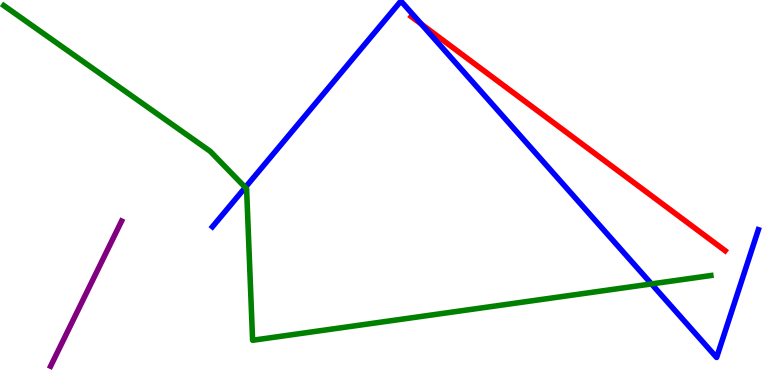[{'lines': ['blue', 'red'], 'intersections': [{'x': 5.44, 'y': 9.37}]}, {'lines': ['green', 'red'], 'intersections': []}, {'lines': ['purple', 'red'], 'intersections': []}, {'lines': ['blue', 'green'], 'intersections': [{'x': 3.17, 'y': 5.13}, {'x': 8.41, 'y': 2.63}]}, {'lines': ['blue', 'purple'], 'intersections': []}, {'lines': ['green', 'purple'], 'intersections': []}]